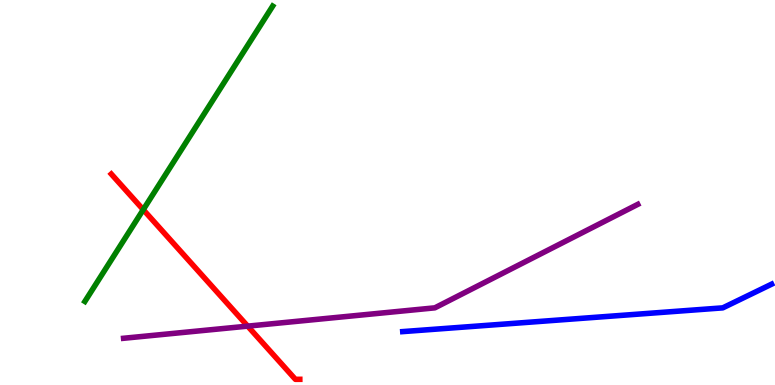[{'lines': ['blue', 'red'], 'intersections': []}, {'lines': ['green', 'red'], 'intersections': [{'x': 1.85, 'y': 4.55}]}, {'lines': ['purple', 'red'], 'intersections': [{'x': 3.2, 'y': 1.53}]}, {'lines': ['blue', 'green'], 'intersections': []}, {'lines': ['blue', 'purple'], 'intersections': []}, {'lines': ['green', 'purple'], 'intersections': []}]